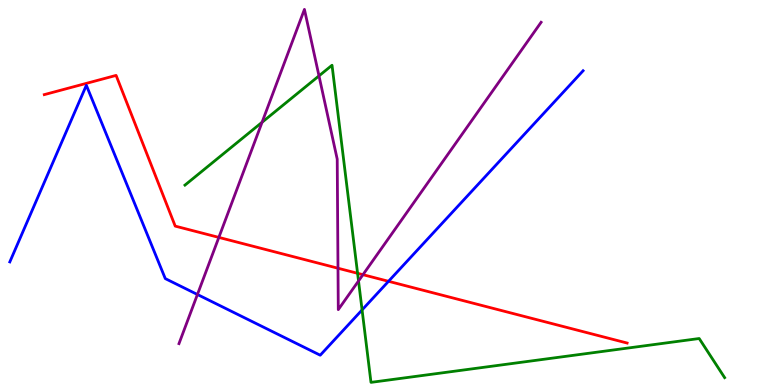[{'lines': ['blue', 'red'], 'intersections': [{'x': 5.01, 'y': 2.69}]}, {'lines': ['green', 'red'], 'intersections': [{'x': 4.61, 'y': 2.9}]}, {'lines': ['purple', 'red'], 'intersections': [{'x': 2.82, 'y': 3.83}, {'x': 4.36, 'y': 3.03}, {'x': 4.68, 'y': 2.87}]}, {'lines': ['blue', 'green'], 'intersections': [{'x': 4.67, 'y': 1.95}]}, {'lines': ['blue', 'purple'], 'intersections': [{'x': 2.55, 'y': 2.35}]}, {'lines': ['green', 'purple'], 'intersections': [{'x': 3.38, 'y': 6.82}, {'x': 4.12, 'y': 8.03}, {'x': 4.63, 'y': 2.7}]}]